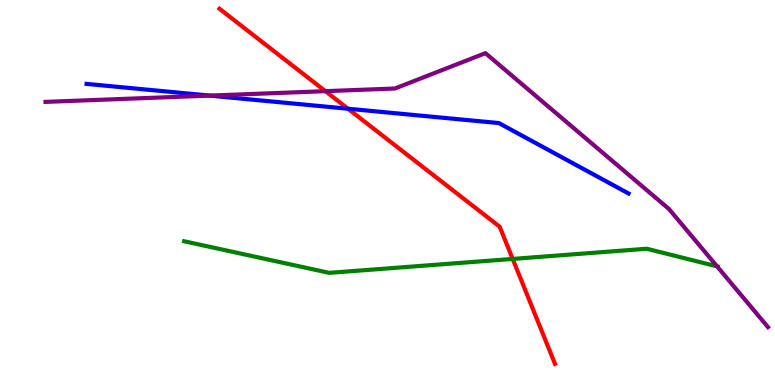[{'lines': ['blue', 'red'], 'intersections': [{'x': 4.49, 'y': 7.18}]}, {'lines': ['green', 'red'], 'intersections': [{'x': 6.62, 'y': 3.27}]}, {'lines': ['purple', 'red'], 'intersections': [{'x': 4.2, 'y': 7.63}]}, {'lines': ['blue', 'green'], 'intersections': []}, {'lines': ['blue', 'purple'], 'intersections': [{'x': 2.71, 'y': 7.52}]}, {'lines': ['green', 'purple'], 'intersections': [{'x': 9.25, 'y': 3.08}]}]